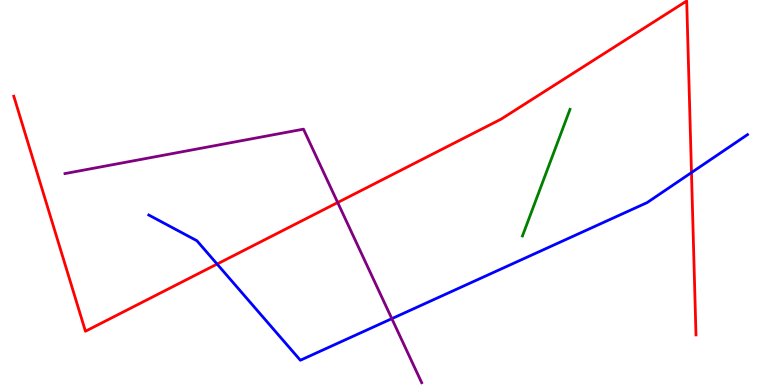[{'lines': ['blue', 'red'], 'intersections': [{'x': 2.8, 'y': 3.14}, {'x': 8.92, 'y': 5.52}]}, {'lines': ['green', 'red'], 'intersections': []}, {'lines': ['purple', 'red'], 'intersections': [{'x': 4.36, 'y': 4.74}]}, {'lines': ['blue', 'green'], 'intersections': []}, {'lines': ['blue', 'purple'], 'intersections': [{'x': 5.06, 'y': 1.72}]}, {'lines': ['green', 'purple'], 'intersections': []}]